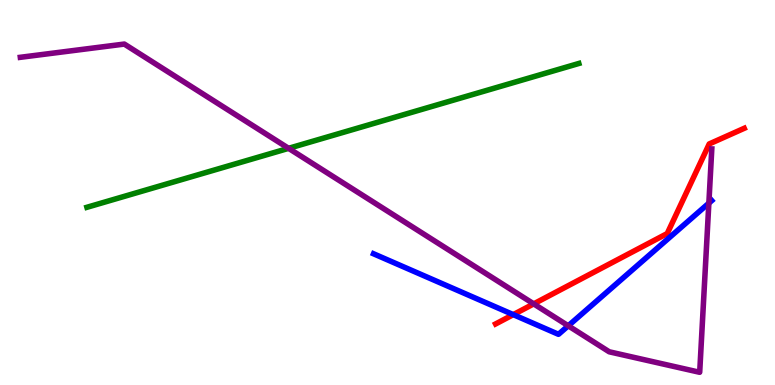[{'lines': ['blue', 'red'], 'intersections': [{'x': 6.62, 'y': 1.83}]}, {'lines': ['green', 'red'], 'intersections': []}, {'lines': ['purple', 'red'], 'intersections': [{'x': 6.89, 'y': 2.11}]}, {'lines': ['blue', 'green'], 'intersections': []}, {'lines': ['blue', 'purple'], 'intersections': [{'x': 7.33, 'y': 1.54}, {'x': 9.15, 'y': 4.72}]}, {'lines': ['green', 'purple'], 'intersections': [{'x': 3.72, 'y': 6.15}]}]